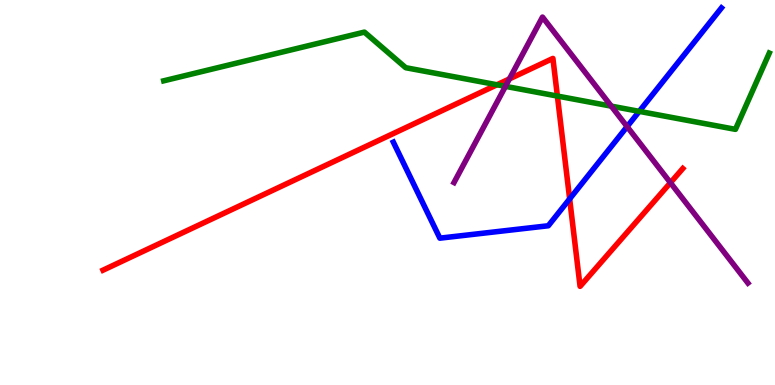[{'lines': ['blue', 'red'], 'intersections': [{'x': 7.35, 'y': 4.83}]}, {'lines': ['green', 'red'], 'intersections': [{'x': 6.41, 'y': 7.8}, {'x': 7.19, 'y': 7.5}]}, {'lines': ['purple', 'red'], 'intersections': [{'x': 6.57, 'y': 7.95}, {'x': 8.65, 'y': 5.25}]}, {'lines': ['blue', 'green'], 'intersections': [{'x': 8.25, 'y': 7.11}]}, {'lines': ['blue', 'purple'], 'intersections': [{'x': 8.09, 'y': 6.71}]}, {'lines': ['green', 'purple'], 'intersections': [{'x': 6.52, 'y': 7.76}, {'x': 7.89, 'y': 7.24}]}]